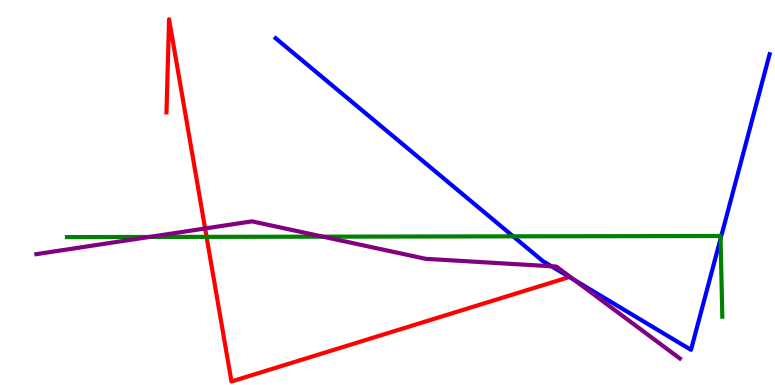[{'lines': ['blue', 'red'], 'intersections': []}, {'lines': ['green', 'red'], 'intersections': [{'x': 2.67, 'y': 3.85}]}, {'lines': ['purple', 'red'], 'intersections': [{'x': 2.65, 'y': 4.07}]}, {'lines': ['blue', 'green'], 'intersections': [{'x': 6.62, 'y': 3.86}, {'x': 9.3, 'y': 3.8}]}, {'lines': ['blue', 'purple'], 'intersections': [{'x': 7.12, 'y': 3.08}, {'x': 7.41, 'y': 2.73}]}, {'lines': ['green', 'purple'], 'intersections': [{'x': 1.93, 'y': 3.85}, {'x': 4.17, 'y': 3.85}]}]